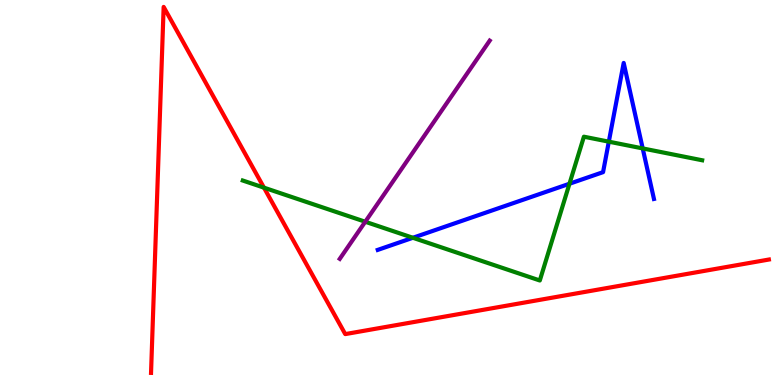[{'lines': ['blue', 'red'], 'intersections': []}, {'lines': ['green', 'red'], 'intersections': [{'x': 3.41, 'y': 5.13}]}, {'lines': ['purple', 'red'], 'intersections': []}, {'lines': ['blue', 'green'], 'intersections': [{'x': 5.33, 'y': 3.82}, {'x': 7.35, 'y': 5.23}, {'x': 7.86, 'y': 6.32}, {'x': 8.29, 'y': 6.14}]}, {'lines': ['blue', 'purple'], 'intersections': []}, {'lines': ['green', 'purple'], 'intersections': [{'x': 4.71, 'y': 4.24}]}]